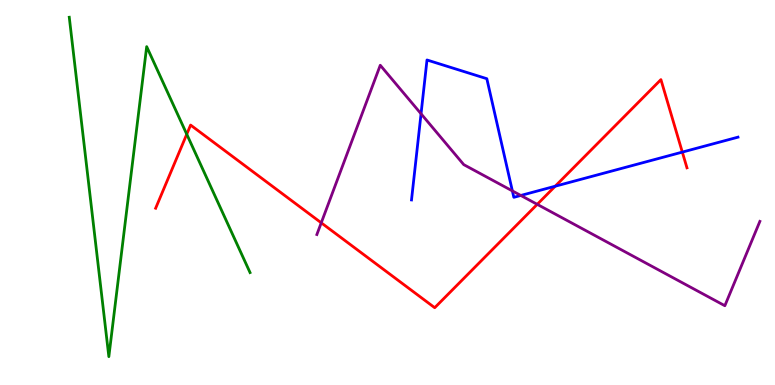[{'lines': ['blue', 'red'], 'intersections': [{'x': 7.16, 'y': 5.16}, {'x': 8.8, 'y': 6.05}]}, {'lines': ['green', 'red'], 'intersections': [{'x': 2.41, 'y': 6.51}]}, {'lines': ['purple', 'red'], 'intersections': [{'x': 4.15, 'y': 4.21}, {'x': 6.93, 'y': 4.69}]}, {'lines': ['blue', 'green'], 'intersections': []}, {'lines': ['blue', 'purple'], 'intersections': [{'x': 5.43, 'y': 7.04}, {'x': 6.61, 'y': 5.04}, {'x': 6.72, 'y': 4.92}]}, {'lines': ['green', 'purple'], 'intersections': []}]